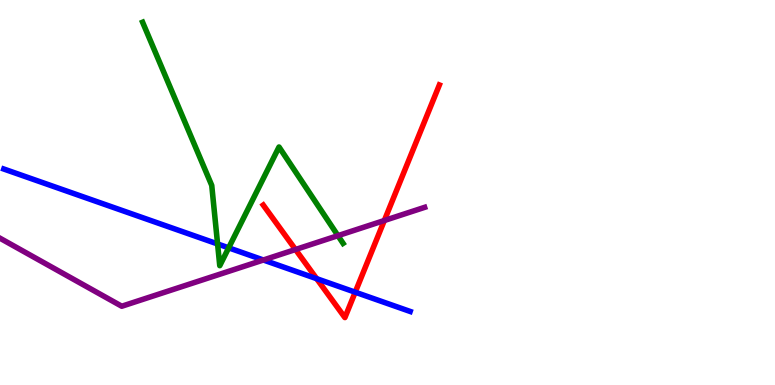[{'lines': ['blue', 'red'], 'intersections': [{'x': 4.09, 'y': 2.76}, {'x': 4.58, 'y': 2.41}]}, {'lines': ['green', 'red'], 'intersections': []}, {'lines': ['purple', 'red'], 'intersections': [{'x': 3.81, 'y': 3.52}, {'x': 4.96, 'y': 4.27}]}, {'lines': ['blue', 'green'], 'intersections': [{'x': 2.81, 'y': 3.66}, {'x': 2.95, 'y': 3.56}]}, {'lines': ['blue', 'purple'], 'intersections': [{'x': 3.4, 'y': 3.25}]}, {'lines': ['green', 'purple'], 'intersections': [{'x': 4.36, 'y': 3.88}]}]